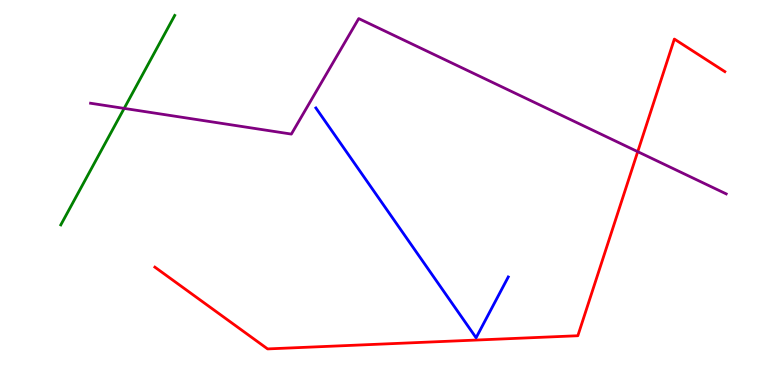[{'lines': ['blue', 'red'], 'intersections': []}, {'lines': ['green', 'red'], 'intersections': []}, {'lines': ['purple', 'red'], 'intersections': [{'x': 8.23, 'y': 6.06}]}, {'lines': ['blue', 'green'], 'intersections': []}, {'lines': ['blue', 'purple'], 'intersections': []}, {'lines': ['green', 'purple'], 'intersections': [{'x': 1.6, 'y': 7.18}]}]